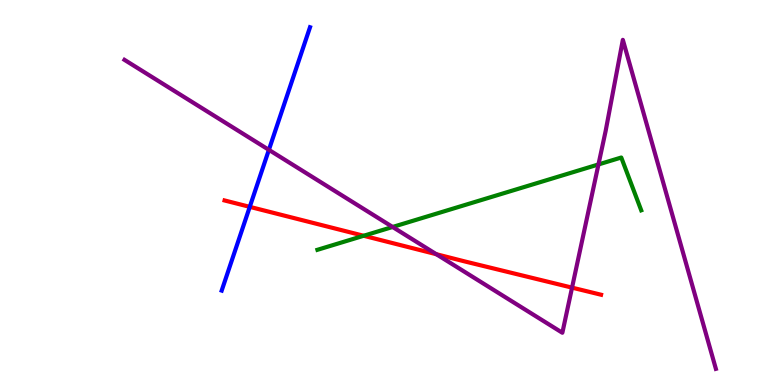[{'lines': ['blue', 'red'], 'intersections': [{'x': 3.22, 'y': 4.63}]}, {'lines': ['green', 'red'], 'intersections': [{'x': 4.69, 'y': 3.88}]}, {'lines': ['purple', 'red'], 'intersections': [{'x': 5.63, 'y': 3.4}, {'x': 7.38, 'y': 2.53}]}, {'lines': ['blue', 'green'], 'intersections': []}, {'lines': ['blue', 'purple'], 'intersections': [{'x': 3.47, 'y': 6.11}]}, {'lines': ['green', 'purple'], 'intersections': [{'x': 5.07, 'y': 4.1}, {'x': 7.72, 'y': 5.73}]}]